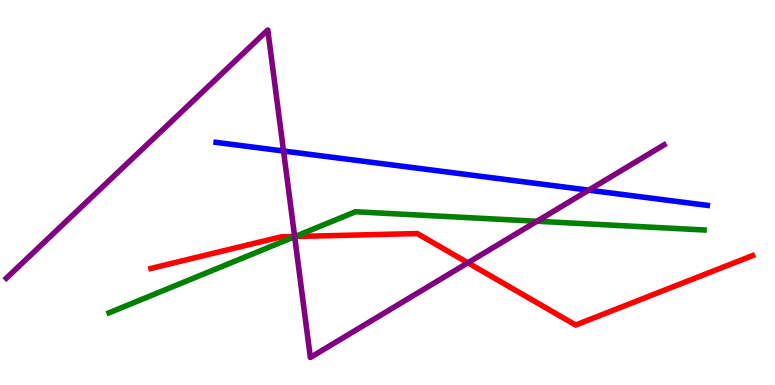[{'lines': ['blue', 'red'], 'intersections': []}, {'lines': ['green', 'red'], 'intersections': [{'x': 3.81, 'y': 3.86}]}, {'lines': ['purple', 'red'], 'intersections': [{'x': 3.8, 'y': 3.86}, {'x': 6.04, 'y': 3.17}]}, {'lines': ['blue', 'green'], 'intersections': []}, {'lines': ['blue', 'purple'], 'intersections': [{'x': 3.66, 'y': 6.08}, {'x': 7.6, 'y': 5.06}]}, {'lines': ['green', 'purple'], 'intersections': [{'x': 3.8, 'y': 3.85}, {'x': 6.93, 'y': 4.25}]}]